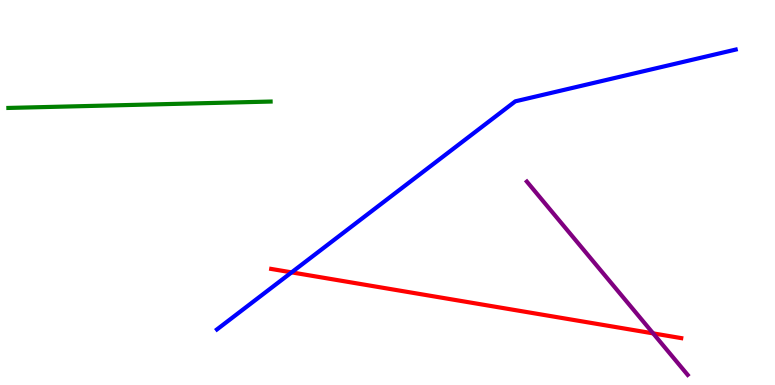[{'lines': ['blue', 'red'], 'intersections': [{'x': 3.76, 'y': 2.93}]}, {'lines': ['green', 'red'], 'intersections': []}, {'lines': ['purple', 'red'], 'intersections': [{'x': 8.43, 'y': 1.34}]}, {'lines': ['blue', 'green'], 'intersections': []}, {'lines': ['blue', 'purple'], 'intersections': []}, {'lines': ['green', 'purple'], 'intersections': []}]